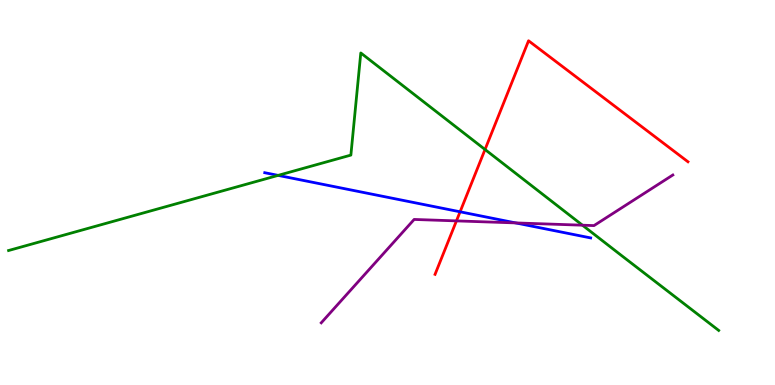[{'lines': ['blue', 'red'], 'intersections': [{'x': 5.94, 'y': 4.5}]}, {'lines': ['green', 'red'], 'intersections': [{'x': 6.26, 'y': 6.12}]}, {'lines': ['purple', 'red'], 'intersections': [{'x': 5.89, 'y': 4.26}]}, {'lines': ['blue', 'green'], 'intersections': [{'x': 3.59, 'y': 5.44}]}, {'lines': ['blue', 'purple'], 'intersections': [{'x': 6.65, 'y': 4.21}]}, {'lines': ['green', 'purple'], 'intersections': [{'x': 7.52, 'y': 4.15}]}]